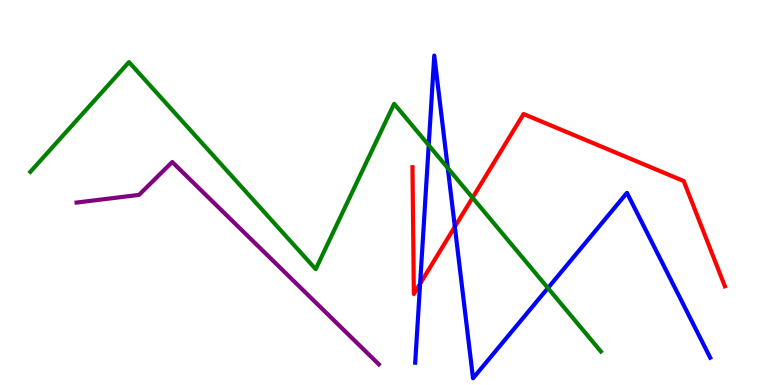[{'lines': ['blue', 'red'], 'intersections': [{'x': 5.42, 'y': 2.63}, {'x': 5.87, 'y': 4.11}]}, {'lines': ['green', 'red'], 'intersections': [{'x': 6.1, 'y': 4.86}]}, {'lines': ['purple', 'red'], 'intersections': []}, {'lines': ['blue', 'green'], 'intersections': [{'x': 5.53, 'y': 6.23}, {'x': 5.78, 'y': 5.64}, {'x': 7.07, 'y': 2.52}]}, {'lines': ['blue', 'purple'], 'intersections': []}, {'lines': ['green', 'purple'], 'intersections': []}]